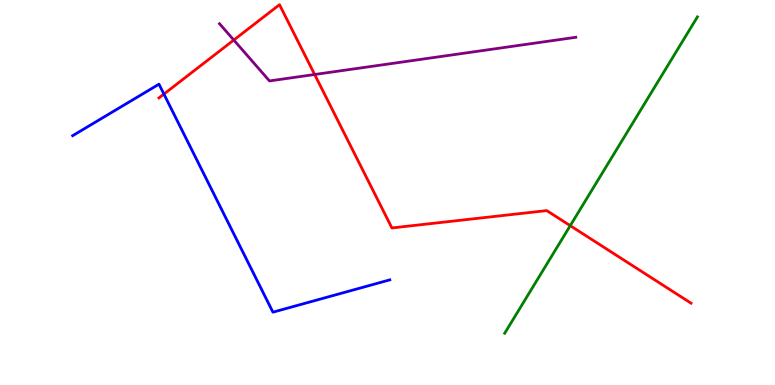[{'lines': ['blue', 'red'], 'intersections': [{'x': 2.12, 'y': 7.56}]}, {'lines': ['green', 'red'], 'intersections': [{'x': 7.36, 'y': 4.14}]}, {'lines': ['purple', 'red'], 'intersections': [{'x': 3.02, 'y': 8.96}, {'x': 4.06, 'y': 8.07}]}, {'lines': ['blue', 'green'], 'intersections': []}, {'lines': ['blue', 'purple'], 'intersections': []}, {'lines': ['green', 'purple'], 'intersections': []}]